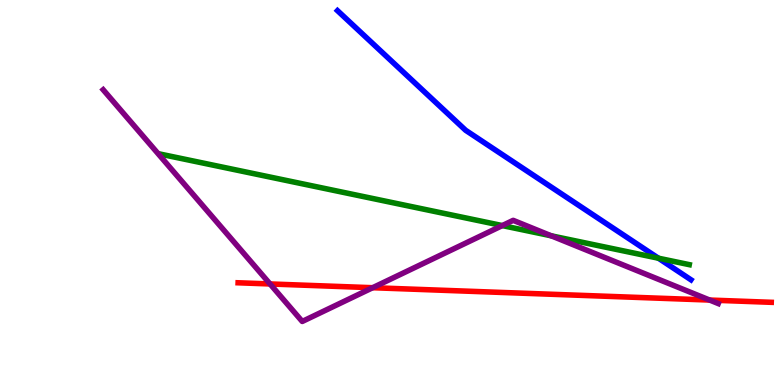[{'lines': ['blue', 'red'], 'intersections': []}, {'lines': ['green', 'red'], 'intersections': []}, {'lines': ['purple', 'red'], 'intersections': [{'x': 3.48, 'y': 2.62}, {'x': 4.81, 'y': 2.53}, {'x': 9.16, 'y': 2.21}]}, {'lines': ['blue', 'green'], 'intersections': [{'x': 8.5, 'y': 3.29}]}, {'lines': ['blue', 'purple'], 'intersections': []}, {'lines': ['green', 'purple'], 'intersections': [{'x': 6.48, 'y': 4.14}, {'x': 7.11, 'y': 3.87}]}]